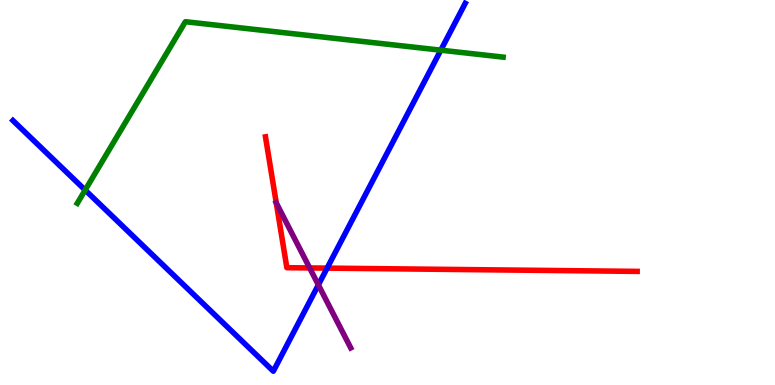[{'lines': ['blue', 'red'], 'intersections': [{'x': 4.22, 'y': 3.04}]}, {'lines': ['green', 'red'], 'intersections': []}, {'lines': ['purple', 'red'], 'intersections': [{'x': 3.56, 'y': 4.73}, {'x': 4.0, 'y': 3.04}]}, {'lines': ['blue', 'green'], 'intersections': [{'x': 1.1, 'y': 5.06}, {'x': 5.69, 'y': 8.7}]}, {'lines': ['blue', 'purple'], 'intersections': [{'x': 4.11, 'y': 2.6}]}, {'lines': ['green', 'purple'], 'intersections': []}]